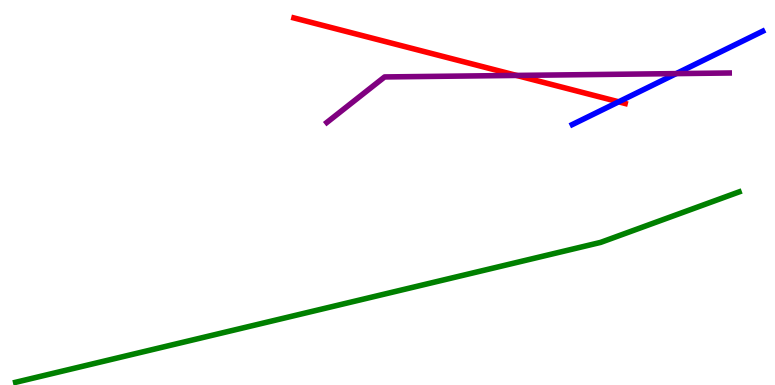[{'lines': ['blue', 'red'], 'intersections': [{'x': 7.98, 'y': 7.36}]}, {'lines': ['green', 'red'], 'intersections': []}, {'lines': ['purple', 'red'], 'intersections': [{'x': 6.67, 'y': 8.04}]}, {'lines': ['blue', 'green'], 'intersections': []}, {'lines': ['blue', 'purple'], 'intersections': [{'x': 8.73, 'y': 8.09}]}, {'lines': ['green', 'purple'], 'intersections': []}]